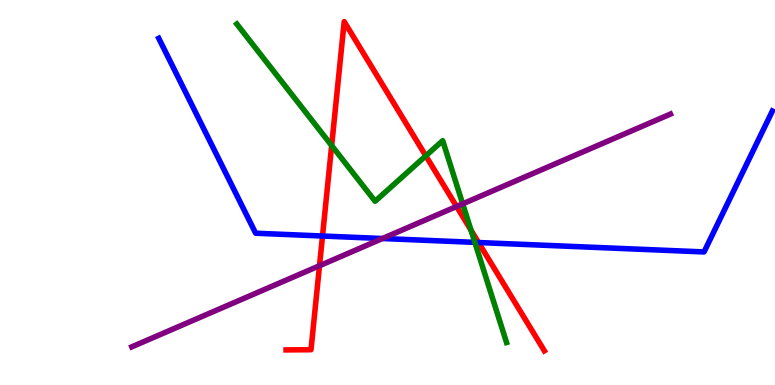[{'lines': ['blue', 'red'], 'intersections': [{'x': 4.16, 'y': 3.87}, {'x': 6.17, 'y': 3.7}]}, {'lines': ['green', 'red'], 'intersections': [{'x': 4.28, 'y': 6.22}, {'x': 5.49, 'y': 5.95}, {'x': 6.08, 'y': 4.02}]}, {'lines': ['purple', 'red'], 'intersections': [{'x': 4.12, 'y': 3.1}, {'x': 5.89, 'y': 4.64}]}, {'lines': ['blue', 'green'], 'intersections': [{'x': 6.13, 'y': 3.7}]}, {'lines': ['blue', 'purple'], 'intersections': [{'x': 4.93, 'y': 3.8}]}, {'lines': ['green', 'purple'], 'intersections': [{'x': 5.97, 'y': 4.71}]}]